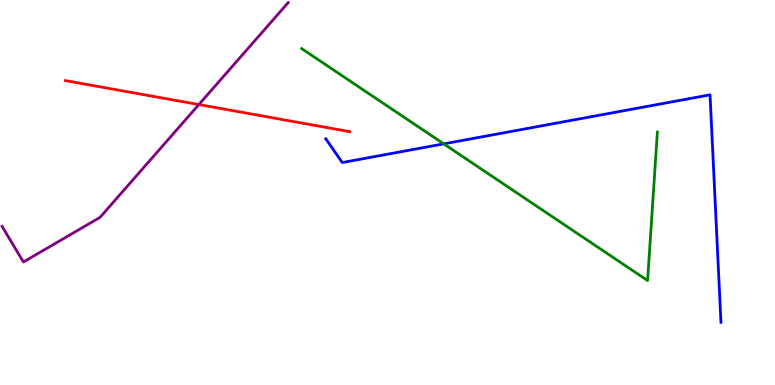[{'lines': ['blue', 'red'], 'intersections': []}, {'lines': ['green', 'red'], 'intersections': []}, {'lines': ['purple', 'red'], 'intersections': [{'x': 2.57, 'y': 7.28}]}, {'lines': ['blue', 'green'], 'intersections': [{'x': 5.73, 'y': 6.26}]}, {'lines': ['blue', 'purple'], 'intersections': []}, {'lines': ['green', 'purple'], 'intersections': []}]